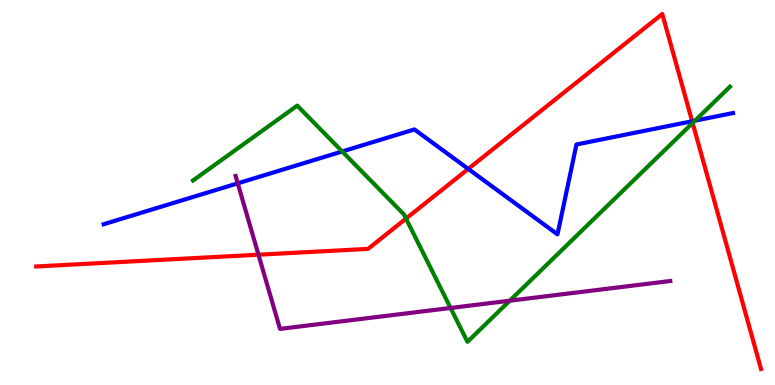[{'lines': ['blue', 'red'], 'intersections': [{'x': 6.04, 'y': 5.61}, {'x': 8.93, 'y': 6.85}]}, {'lines': ['green', 'red'], 'intersections': [{'x': 5.24, 'y': 4.32}, {'x': 8.94, 'y': 6.81}]}, {'lines': ['purple', 'red'], 'intersections': [{'x': 3.34, 'y': 3.38}]}, {'lines': ['blue', 'green'], 'intersections': [{'x': 4.42, 'y': 6.07}, {'x': 8.97, 'y': 6.87}]}, {'lines': ['blue', 'purple'], 'intersections': [{'x': 3.07, 'y': 5.24}]}, {'lines': ['green', 'purple'], 'intersections': [{'x': 5.81, 'y': 2.0}, {'x': 6.58, 'y': 2.19}]}]